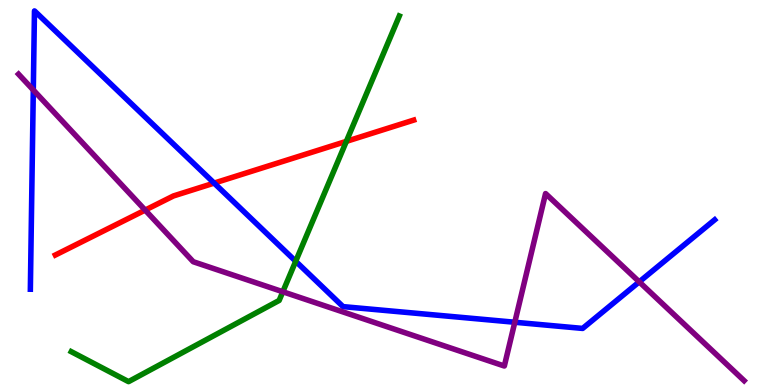[{'lines': ['blue', 'red'], 'intersections': [{'x': 2.76, 'y': 5.24}]}, {'lines': ['green', 'red'], 'intersections': [{'x': 4.47, 'y': 6.33}]}, {'lines': ['purple', 'red'], 'intersections': [{'x': 1.87, 'y': 4.54}]}, {'lines': ['blue', 'green'], 'intersections': [{'x': 3.82, 'y': 3.21}]}, {'lines': ['blue', 'purple'], 'intersections': [{'x': 0.43, 'y': 7.66}, {'x': 6.64, 'y': 1.63}, {'x': 8.25, 'y': 2.68}]}, {'lines': ['green', 'purple'], 'intersections': [{'x': 3.65, 'y': 2.42}]}]